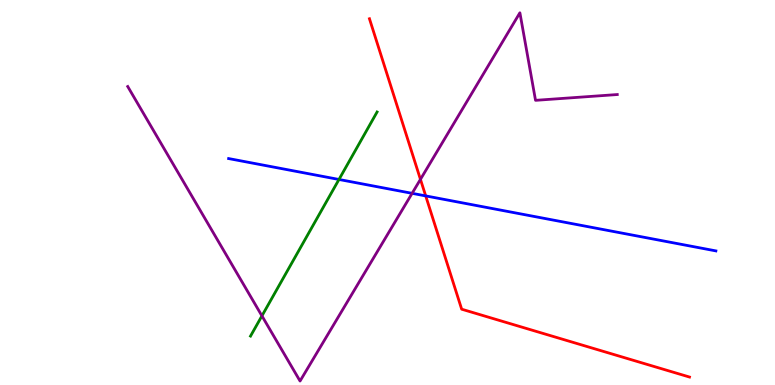[{'lines': ['blue', 'red'], 'intersections': [{'x': 5.49, 'y': 4.91}]}, {'lines': ['green', 'red'], 'intersections': []}, {'lines': ['purple', 'red'], 'intersections': [{'x': 5.43, 'y': 5.34}]}, {'lines': ['blue', 'green'], 'intersections': [{'x': 4.37, 'y': 5.34}]}, {'lines': ['blue', 'purple'], 'intersections': [{'x': 5.32, 'y': 4.98}]}, {'lines': ['green', 'purple'], 'intersections': [{'x': 3.38, 'y': 1.8}]}]